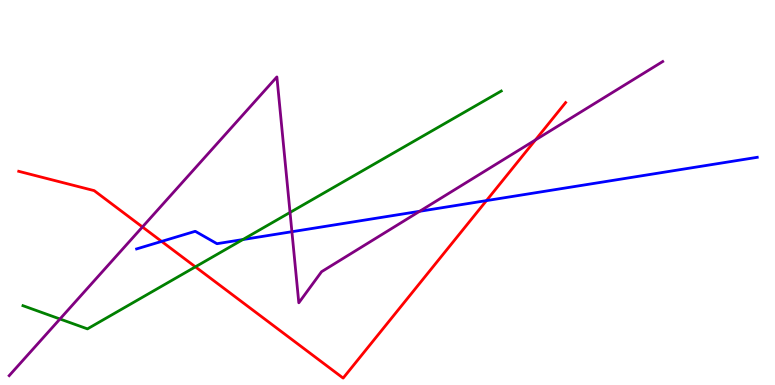[{'lines': ['blue', 'red'], 'intersections': [{'x': 2.09, 'y': 3.73}, {'x': 6.28, 'y': 4.79}]}, {'lines': ['green', 'red'], 'intersections': [{'x': 2.52, 'y': 3.07}]}, {'lines': ['purple', 'red'], 'intersections': [{'x': 1.84, 'y': 4.1}, {'x': 6.91, 'y': 6.36}]}, {'lines': ['blue', 'green'], 'intersections': [{'x': 3.13, 'y': 3.78}]}, {'lines': ['blue', 'purple'], 'intersections': [{'x': 3.77, 'y': 3.98}, {'x': 5.41, 'y': 4.51}]}, {'lines': ['green', 'purple'], 'intersections': [{'x': 0.774, 'y': 1.71}, {'x': 3.74, 'y': 4.48}]}]